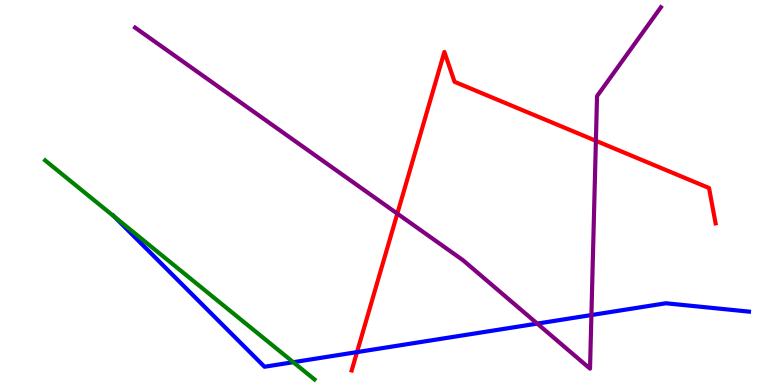[{'lines': ['blue', 'red'], 'intersections': [{'x': 4.61, 'y': 0.854}]}, {'lines': ['green', 'red'], 'intersections': []}, {'lines': ['purple', 'red'], 'intersections': [{'x': 5.13, 'y': 4.45}, {'x': 7.69, 'y': 6.34}]}, {'lines': ['blue', 'green'], 'intersections': [{'x': 1.48, 'y': 4.37}, {'x': 3.78, 'y': 0.592}]}, {'lines': ['blue', 'purple'], 'intersections': [{'x': 6.93, 'y': 1.59}, {'x': 7.63, 'y': 1.82}]}, {'lines': ['green', 'purple'], 'intersections': []}]